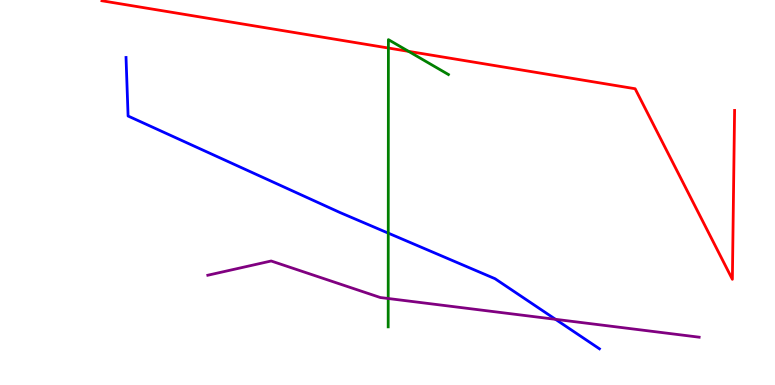[{'lines': ['blue', 'red'], 'intersections': []}, {'lines': ['green', 'red'], 'intersections': [{'x': 5.01, 'y': 8.75}, {'x': 5.27, 'y': 8.67}]}, {'lines': ['purple', 'red'], 'intersections': []}, {'lines': ['blue', 'green'], 'intersections': [{'x': 5.01, 'y': 3.94}]}, {'lines': ['blue', 'purple'], 'intersections': [{'x': 7.17, 'y': 1.71}]}, {'lines': ['green', 'purple'], 'intersections': [{'x': 5.01, 'y': 2.25}]}]